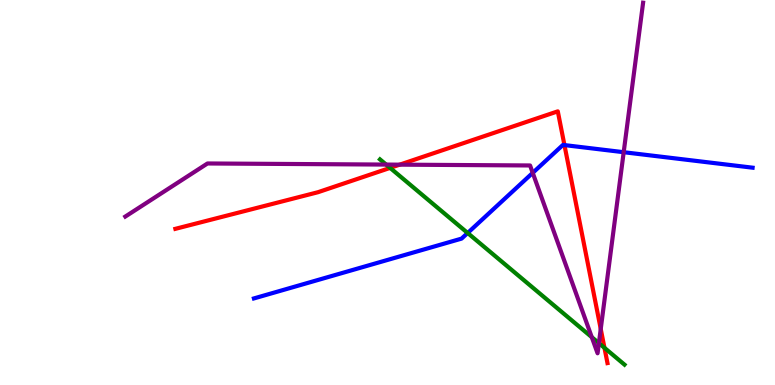[{'lines': ['blue', 'red'], 'intersections': [{'x': 7.28, 'y': 6.23}]}, {'lines': ['green', 'red'], 'intersections': [{'x': 5.03, 'y': 5.64}, {'x': 7.8, 'y': 0.966}]}, {'lines': ['purple', 'red'], 'intersections': [{'x': 5.16, 'y': 5.72}, {'x': 7.75, 'y': 1.46}]}, {'lines': ['blue', 'green'], 'intersections': [{'x': 6.03, 'y': 3.95}]}, {'lines': ['blue', 'purple'], 'intersections': [{'x': 6.87, 'y': 5.51}, {'x': 8.05, 'y': 6.05}]}, {'lines': ['green', 'purple'], 'intersections': [{'x': 4.98, 'y': 5.73}, {'x': 7.64, 'y': 1.24}, {'x': 7.73, 'y': 1.09}]}]